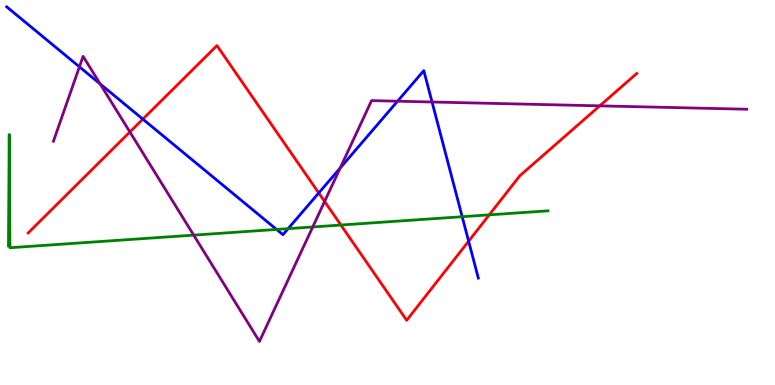[{'lines': ['blue', 'red'], 'intersections': [{'x': 1.84, 'y': 6.91}, {'x': 4.11, 'y': 4.99}, {'x': 6.05, 'y': 3.74}]}, {'lines': ['green', 'red'], 'intersections': [{'x': 4.4, 'y': 4.15}, {'x': 6.31, 'y': 4.42}]}, {'lines': ['purple', 'red'], 'intersections': [{'x': 1.68, 'y': 6.57}, {'x': 4.19, 'y': 4.77}, {'x': 7.74, 'y': 7.25}]}, {'lines': ['blue', 'green'], 'intersections': [{'x': 3.57, 'y': 4.04}, {'x': 3.72, 'y': 4.06}, {'x': 5.96, 'y': 4.37}]}, {'lines': ['blue', 'purple'], 'intersections': [{'x': 1.02, 'y': 8.26}, {'x': 1.29, 'y': 7.82}, {'x': 4.39, 'y': 5.64}, {'x': 5.13, 'y': 7.37}, {'x': 5.57, 'y': 7.35}]}, {'lines': ['green', 'purple'], 'intersections': [{'x': 2.5, 'y': 3.89}, {'x': 4.04, 'y': 4.1}]}]